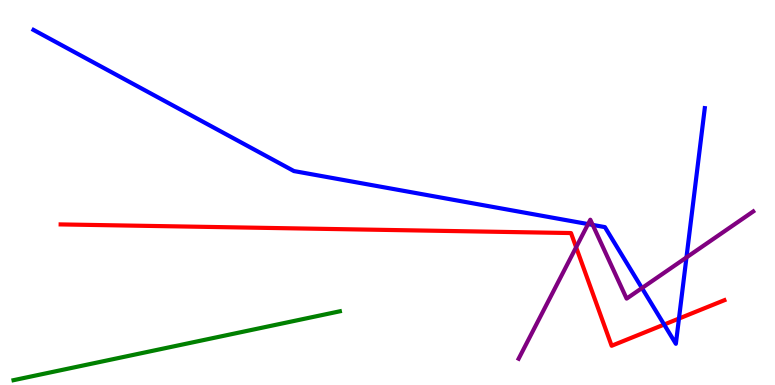[{'lines': ['blue', 'red'], 'intersections': [{'x': 8.57, 'y': 1.57}, {'x': 8.76, 'y': 1.73}]}, {'lines': ['green', 'red'], 'intersections': []}, {'lines': ['purple', 'red'], 'intersections': [{'x': 7.43, 'y': 3.58}]}, {'lines': ['blue', 'green'], 'intersections': []}, {'lines': ['blue', 'purple'], 'intersections': [{'x': 7.59, 'y': 4.18}, {'x': 7.65, 'y': 4.16}, {'x': 8.28, 'y': 2.52}, {'x': 8.86, 'y': 3.31}]}, {'lines': ['green', 'purple'], 'intersections': []}]